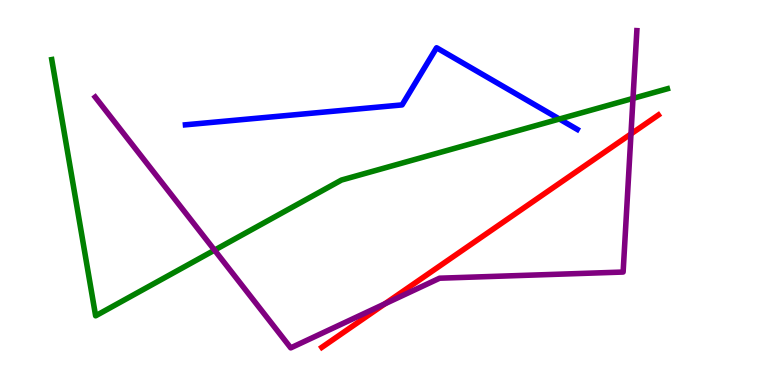[{'lines': ['blue', 'red'], 'intersections': []}, {'lines': ['green', 'red'], 'intersections': []}, {'lines': ['purple', 'red'], 'intersections': [{'x': 4.97, 'y': 2.11}, {'x': 8.14, 'y': 6.52}]}, {'lines': ['blue', 'green'], 'intersections': [{'x': 7.22, 'y': 6.91}]}, {'lines': ['blue', 'purple'], 'intersections': []}, {'lines': ['green', 'purple'], 'intersections': [{'x': 2.77, 'y': 3.5}, {'x': 8.17, 'y': 7.44}]}]